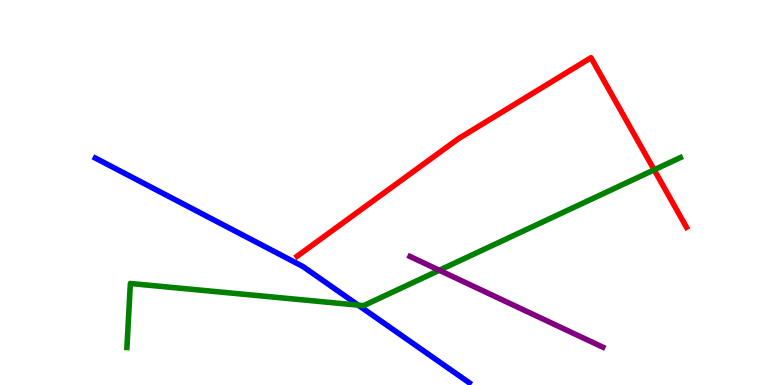[{'lines': ['blue', 'red'], 'intersections': []}, {'lines': ['green', 'red'], 'intersections': [{'x': 8.44, 'y': 5.59}]}, {'lines': ['purple', 'red'], 'intersections': []}, {'lines': ['blue', 'green'], 'intersections': [{'x': 4.62, 'y': 2.07}]}, {'lines': ['blue', 'purple'], 'intersections': []}, {'lines': ['green', 'purple'], 'intersections': [{'x': 5.67, 'y': 2.98}]}]